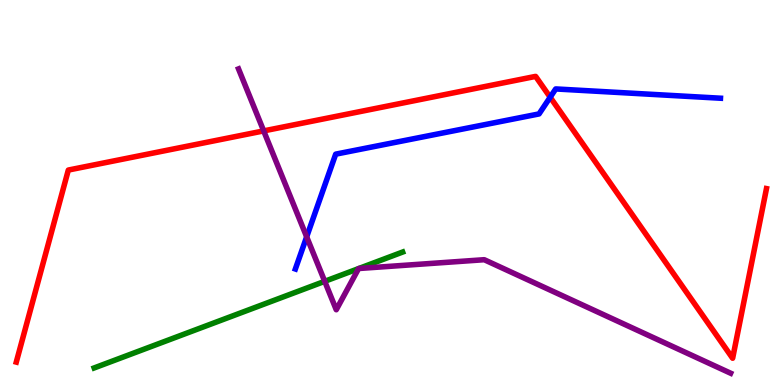[{'lines': ['blue', 'red'], 'intersections': [{'x': 7.1, 'y': 7.47}]}, {'lines': ['green', 'red'], 'intersections': []}, {'lines': ['purple', 'red'], 'intersections': [{'x': 3.4, 'y': 6.6}]}, {'lines': ['blue', 'green'], 'intersections': []}, {'lines': ['blue', 'purple'], 'intersections': [{'x': 3.96, 'y': 3.85}]}, {'lines': ['green', 'purple'], 'intersections': [{'x': 4.19, 'y': 2.69}, {'x': 4.63, 'y': 3.02}, {'x': 4.63, 'y': 3.03}]}]